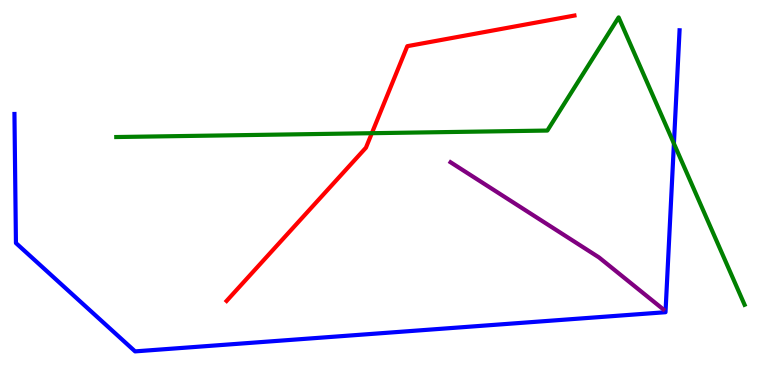[{'lines': ['blue', 'red'], 'intersections': []}, {'lines': ['green', 'red'], 'intersections': [{'x': 4.8, 'y': 6.54}]}, {'lines': ['purple', 'red'], 'intersections': []}, {'lines': ['blue', 'green'], 'intersections': [{'x': 8.7, 'y': 6.27}]}, {'lines': ['blue', 'purple'], 'intersections': []}, {'lines': ['green', 'purple'], 'intersections': []}]